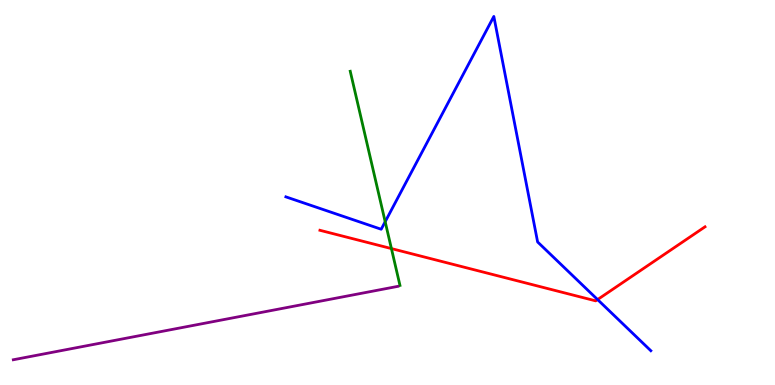[{'lines': ['blue', 'red'], 'intersections': [{'x': 7.71, 'y': 2.22}]}, {'lines': ['green', 'red'], 'intersections': [{'x': 5.05, 'y': 3.54}]}, {'lines': ['purple', 'red'], 'intersections': []}, {'lines': ['blue', 'green'], 'intersections': [{'x': 4.97, 'y': 4.24}]}, {'lines': ['blue', 'purple'], 'intersections': []}, {'lines': ['green', 'purple'], 'intersections': []}]